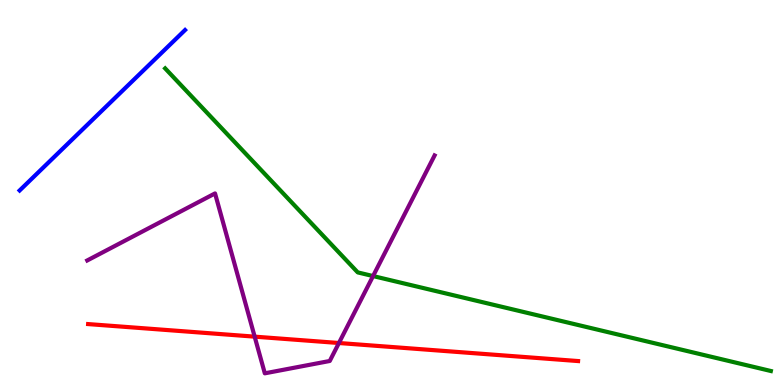[{'lines': ['blue', 'red'], 'intersections': []}, {'lines': ['green', 'red'], 'intersections': []}, {'lines': ['purple', 'red'], 'intersections': [{'x': 3.29, 'y': 1.26}, {'x': 4.37, 'y': 1.09}]}, {'lines': ['blue', 'green'], 'intersections': []}, {'lines': ['blue', 'purple'], 'intersections': []}, {'lines': ['green', 'purple'], 'intersections': [{'x': 4.81, 'y': 2.83}]}]